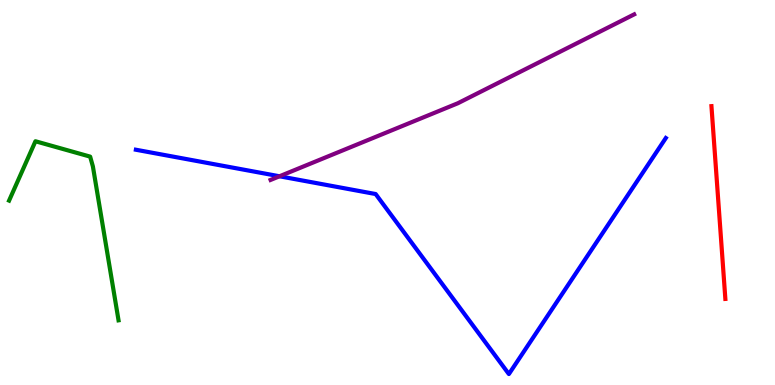[{'lines': ['blue', 'red'], 'intersections': []}, {'lines': ['green', 'red'], 'intersections': []}, {'lines': ['purple', 'red'], 'intersections': []}, {'lines': ['blue', 'green'], 'intersections': []}, {'lines': ['blue', 'purple'], 'intersections': [{'x': 3.61, 'y': 5.42}]}, {'lines': ['green', 'purple'], 'intersections': []}]